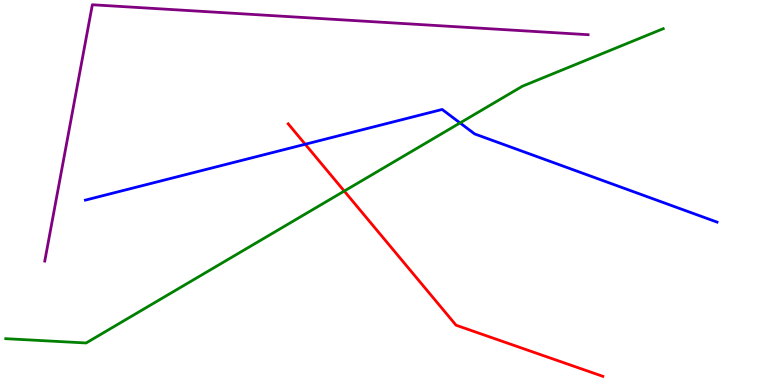[{'lines': ['blue', 'red'], 'intersections': [{'x': 3.94, 'y': 6.25}]}, {'lines': ['green', 'red'], 'intersections': [{'x': 4.44, 'y': 5.04}]}, {'lines': ['purple', 'red'], 'intersections': []}, {'lines': ['blue', 'green'], 'intersections': [{'x': 5.94, 'y': 6.81}]}, {'lines': ['blue', 'purple'], 'intersections': []}, {'lines': ['green', 'purple'], 'intersections': []}]